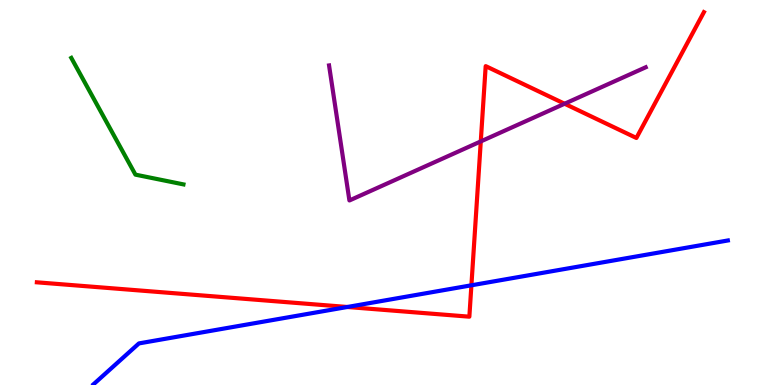[{'lines': ['blue', 'red'], 'intersections': [{'x': 4.48, 'y': 2.03}, {'x': 6.08, 'y': 2.59}]}, {'lines': ['green', 'red'], 'intersections': []}, {'lines': ['purple', 'red'], 'intersections': [{'x': 6.2, 'y': 6.33}, {'x': 7.29, 'y': 7.31}]}, {'lines': ['blue', 'green'], 'intersections': []}, {'lines': ['blue', 'purple'], 'intersections': []}, {'lines': ['green', 'purple'], 'intersections': []}]